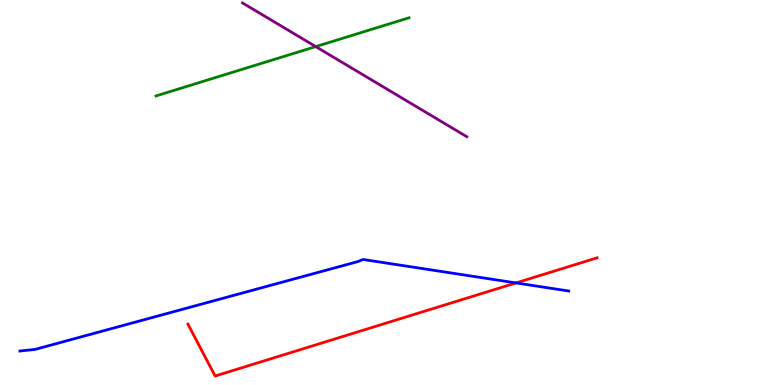[{'lines': ['blue', 'red'], 'intersections': [{'x': 6.66, 'y': 2.65}]}, {'lines': ['green', 'red'], 'intersections': []}, {'lines': ['purple', 'red'], 'intersections': []}, {'lines': ['blue', 'green'], 'intersections': []}, {'lines': ['blue', 'purple'], 'intersections': []}, {'lines': ['green', 'purple'], 'intersections': [{'x': 4.07, 'y': 8.79}]}]